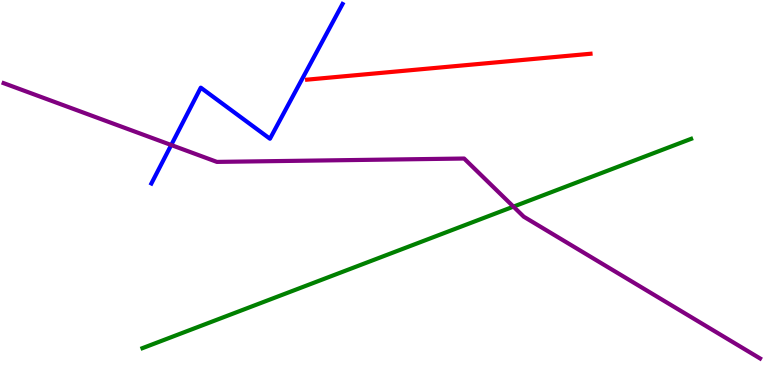[{'lines': ['blue', 'red'], 'intersections': []}, {'lines': ['green', 'red'], 'intersections': []}, {'lines': ['purple', 'red'], 'intersections': []}, {'lines': ['blue', 'green'], 'intersections': []}, {'lines': ['blue', 'purple'], 'intersections': [{'x': 2.21, 'y': 6.23}]}, {'lines': ['green', 'purple'], 'intersections': [{'x': 6.62, 'y': 4.63}]}]